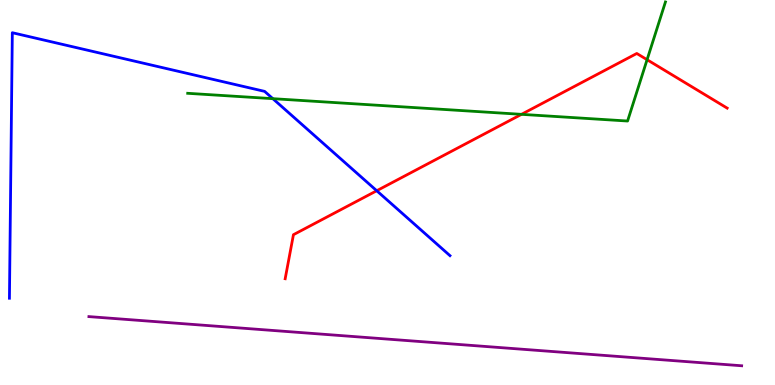[{'lines': ['blue', 'red'], 'intersections': [{'x': 4.86, 'y': 5.05}]}, {'lines': ['green', 'red'], 'intersections': [{'x': 6.73, 'y': 7.03}, {'x': 8.35, 'y': 8.45}]}, {'lines': ['purple', 'red'], 'intersections': []}, {'lines': ['blue', 'green'], 'intersections': [{'x': 3.52, 'y': 7.44}]}, {'lines': ['blue', 'purple'], 'intersections': []}, {'lines': ['green', 'purple'], 'intersections': []}]